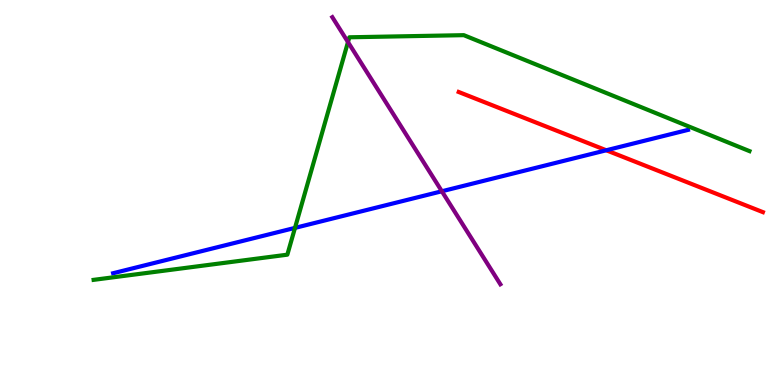[{'lines': ['blue', 'red'], 'intersections': [{'x': 7.82, 'y': 6.1}]}, {'lines': ['green', 'red'], 'intersections': []}, {'lines': ['purple', 'red'], 'intersections': []}, {'lines': ['blue', 'green'], 'intersections': [{'x': 3.81, 'y': 4.08}]}, {'lines': ['blue', 'purple'], 'intersections': [{'x': 5.7, 'y': 5.03}]}, {'lines': ['green', 'purple'], 'intersections': [{'x': 4.49, 'y': 8.91}]}]